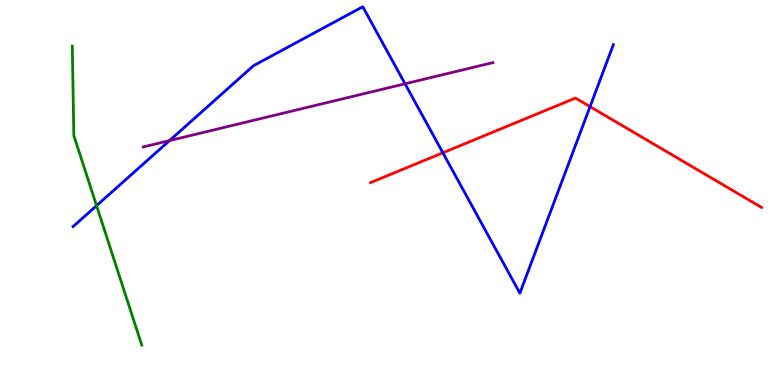[{'lines': ['blue', 'red'], 'intersections': [{'x': 5.71, 'y': 6.03}, {'x': 7.61, 'y': 7.23}]}, {'lines': ['green', 'red'], 'intersections': []}, {'lines': ['purple', 'red'], 'intersections': []}, {'lines': ['blue', 'green'], 'intersections': [{'x': 1.25, 'y': 4.66}]}, {'lines': ['blue', 'purple'], 'intersections': [{'x': 2.19, 'y': 6.35}, {'x': 5.23, 'y': 7.82}]}, {'lines': ['green', 'purple'], 'intersections': []}]